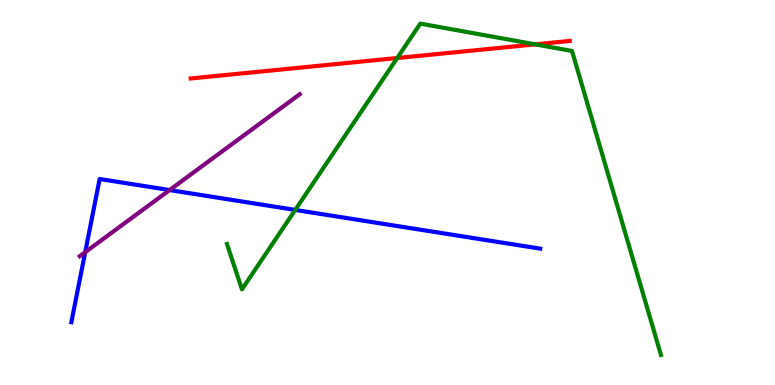[{'lines': ['blue', 'red'], 'intersections': []}, {'lines': ['green', 'red'], 'intersections': [{'x': 5.13, 'y': 8.49}, {'x': 6.91, 'y': 8.85}]}, {'lines': ['purple', 'red'], 'intersections': []}, {'lines': ['blue', 'green'], 'intersections': [{'x': 3.81, 'y': 4.55}]}, {'lines': ['blue', 'purple'], 'intersections': [{'x': 1.1, 'y': 3.45}, {'x': 2.19, 'y': 5.06}]}, {'lines': ['green', 'purple'], 'intersections': []}]